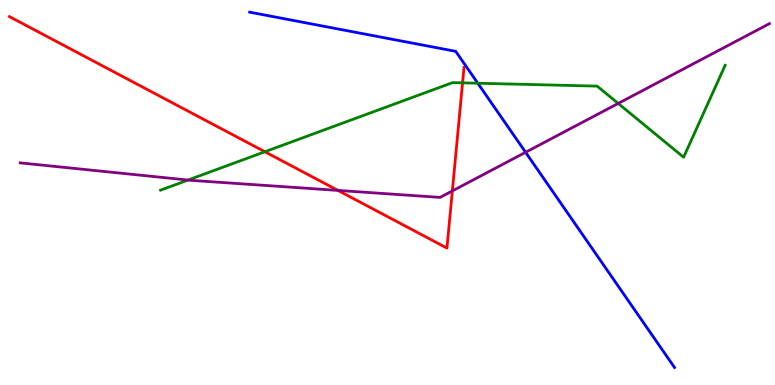[{'lines': ['blue', 'red'], 'intersections': []}, {'lines': ['green', 'red'], 'intersections': [{'x': 3.42, 'y': 6.06}, {'x': 5.97, 'y': 7.85}]}, {'lines': ['purple', 'red'], 'intersections': [{'x': 4.36, 'y': 5.05}, {'x': 5.84, 'y': 5.04}]}, {'lines': ['blue', 'green'], 'intersections': [{'x': 6.17, 'y': 7.84}]}, {'lines': ['blue', 'purple'], 'intersections': [{'x': 6.78, 'y': 6.04}]}, {'lines': ['green', 'purple'], 'intersections': [{'x': 2.43, 'y': 5.32}, {'x': 7.98, 'y': 7.31}]}]